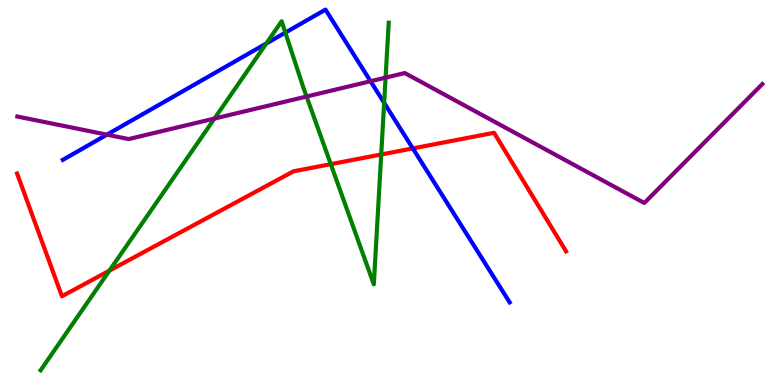[{'lines': ['blue', 'red'], 'intersections': [{'x': 5.33, 'y': 6.15}]}, {'lines': ['green', 'red'], 'intersections': [{'x': 1.41, 'y': 2.97}, {'x': 4.27, 'y': 5.74}, {'x': 4.92, 'y': 5.99}]}, {'lines': ['purple', 'red'], 'intersections': []}, {'lines': ['blue', 'green'], 'intersections': [{'x': 3.44, 'y': 8.87}, {'x': 3.68, 'y': 9.15}, {'x': 4.96, 'y': 7.33}]}, {'lines': ['blue', 'purple'], 'intersections': [{'x': 1.38, 'y': 6.5}, {'x': 4.78, 'y': 7.89}]}, {'lines': ['green', 'purple'], 'intersections': [{'x': 2.77, 'y': 6.92}, {'x': 3.96, 'y': 7.49}, {'x': 4.98, 'y': 7.98}]}]